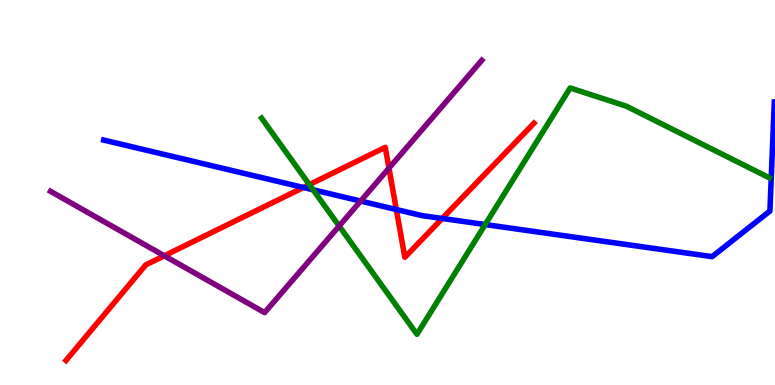[{'lines': ['blue', 'red'], 'intersections': [{'x': 3.92, 'y': 5.13}, {'x': 5.11, 'y': 4.56}, {'x': 5.71, 'y': 4.33}]}, {'lines': ['green', 'red'], 'intersections': [{'x': 3.99, 'y': 5.21}]}, {'lines': ['purple', 'red'], 'intersections': [{'x': 2.12, 'y': 3.36}, {'x': 5.02, 'y': 5.63}]}, {'lines': ['blue', 'green'], 'intersections': [{'x': 4.04, 'y': 5.07}, {'x': 6.26, 'y': 4.17}]}, {'lines': ['blue', 'purple'], 'intersections': [{'x': 4.65, 'y': 4.78}]}, {'lines': ['green', 'purple'], 'intersections': [{'x': 4.38, 'y': 4.13}]}]